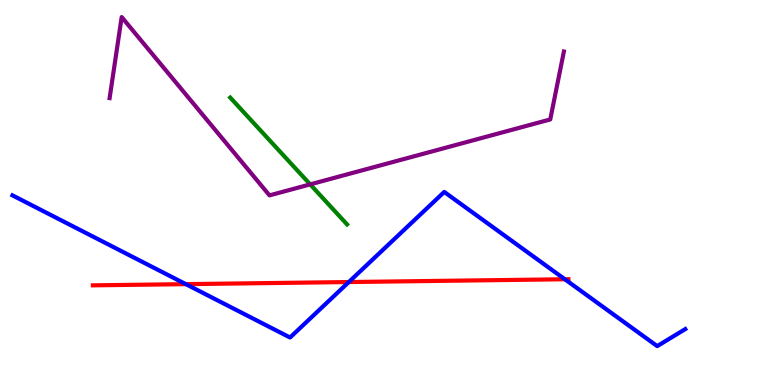[{'lines': ['blue', 'red'], 'intersections': [{'x': 2.4, 'y': 2.62}, {'x': 4.5, 'y': 2.67}, {'x': 7.29, 'y': 2.75}]}, {'lines': ['green', 'red'], 'intersections': []}, {'lines': ['purple', 'red'], 'intersections': []}, {'lines': ['blue', 'green'], 'intersections': []}, {'lines': ['blue', 'purple'], 'intersections': []}, {'lines': ['green', 'purple'], 'intersections': [{'x': 4.0, 'y': 5.21}]}]